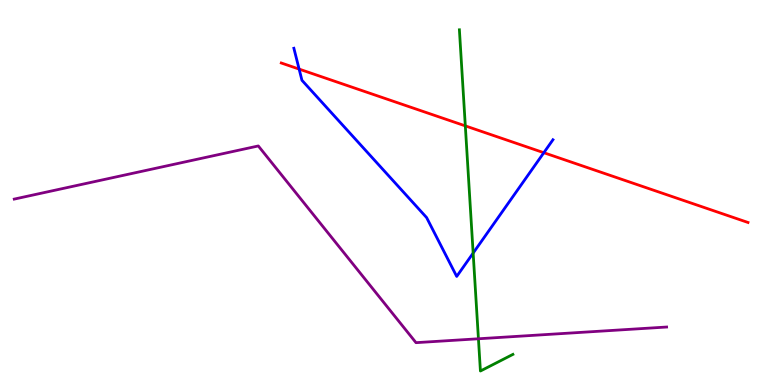[{'lines': ['blue', 'red'], 'intersections': [{'x': 3.86, 'y': 8.21}, {'x': 7.02, 'y': 6.03}]}, {'lines': ['green', 'red'], 'intersections': [{'x': 6.0, 'y': 6.73}]}, {'lines': ['purple', 'red'], 'intersections': []}, {'lines': ['blue', 'green'], 'intersections': [{'x': 6.11, 'y': 3.43}]}, {'lines': ['blue', 'purple'], 'intersections': []}, {'lines': ['green', 'purple'], 'intersections': [{'x': 6.17, 'y': 1.2}]}]